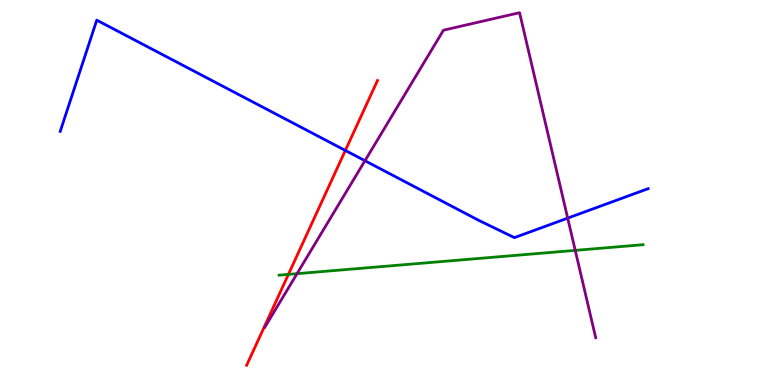[{'lines': ['blue', 'red'], 'intersections': [{'x': 4.46, 'y': 6.09}]}, {'lines': ['green', 'red'], 'intersections': [{'x': 3.72, 'y': 2.87}]}, {'lines': ['purple', 'red'], 'intersections': []}, {'lines': ['blue', 'green'], 'intersections': []}, {'lines': ['blue', 'purple'], 'intersections': [{'x': 4.71, 'y': 5.83}, {'x': 7.33, 'y': 4.33}]}, {'lines': ['green', 'purple'], 'intersections': [{'x': 3.83, 'y': 2.89}, {'x': 7.42, 'y': 3.5}]}]